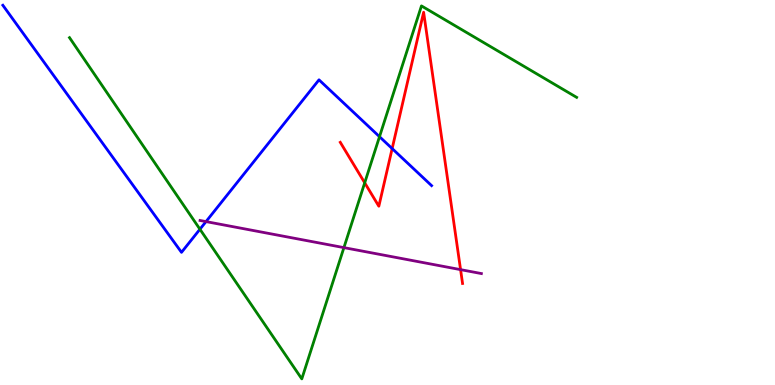[{'lines': ['blue', 'red'], 'intersections': [{'x': 5.06, 'y': 6.14}]}, {'lines': ['green', 'red'], 'intersections': [{'x': 4.71, 'y': 5.25}]}, {'lines': ['purple', 'red'], 'intersections': [{'x': 5.94, 'y': 3.0}]}, {'lines': ['blue', 'green'], 'intersections': [{'x': 2.58, 'y': 4.05}, {'x': 4.9, 'y': 6.45}]}, {'lines': ['blue', 'purple'], 'intersections': [{'x': 2.66, 'y': 4.24}]}, {'lines': ['green', 'purple'], 'intersections': [{'x': 4.44, 'y': 3.57}]}]